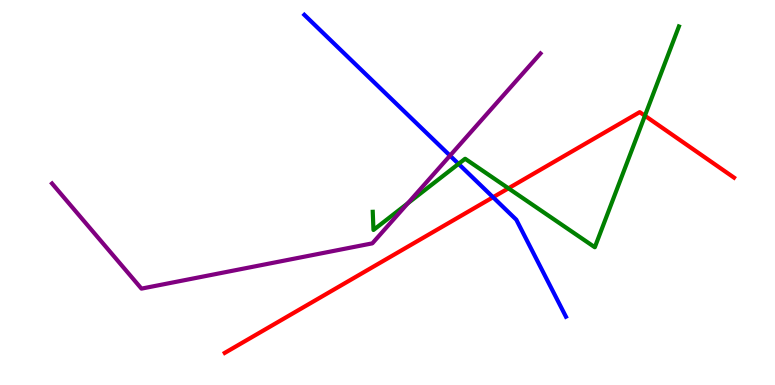[{'lines': ['blue', 'red'], 'intersections': [{'x': 6.36, 'y': 4.88}]}, {'lines': ['green', 'red'], 'intersections': [{'x': 6.56, 'y': 5.11}, {'x': 8.32, 'y': 6.99}]}, {'lines': ['purple', 'red'], 'intersections': []}, {'lines': ['blue', 'green'], 'intersections': [{'x': 5.92, 'y': 5.74}]}, {'lines': ['blue', 'purple'], 'intersections': [{'x': 5.81, 'y': 5.96}]}, {'lines': ['green', 'purple'], 'intersections': [{'x': 5.26, 'y': 4.72}]}]